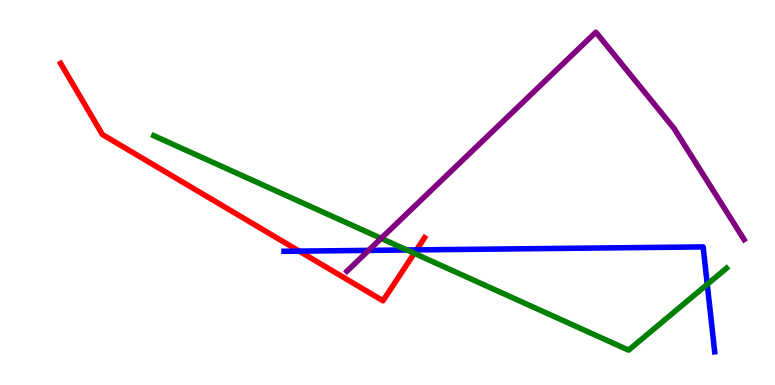[{'lines': ['blue', 'red'], 'intersections': [{'x': 3.86, 'y': 3.48}, {'x': 5.37, 'y': 3.51}]}, {'lines': ['green', 'red'], 'intersections': [{'x': 5.35, 'y': 3.42}]}, {'lines': ['purple', 'red'], 'intersections': []}, {'lines': ['blue', 'green'], 'intersections': [{'x': 5.25, 'y': 3.51}, {'x': 9.13, 'y': 2.61}]}, {'lines': ['blue', 'purple'], 'intersections': [{'x': 4.76, 'y': 3.5}]}, {'lines': ['green', 'purple'], 'intersections': [{'x': 4.92, 'y': 3.81}]}]